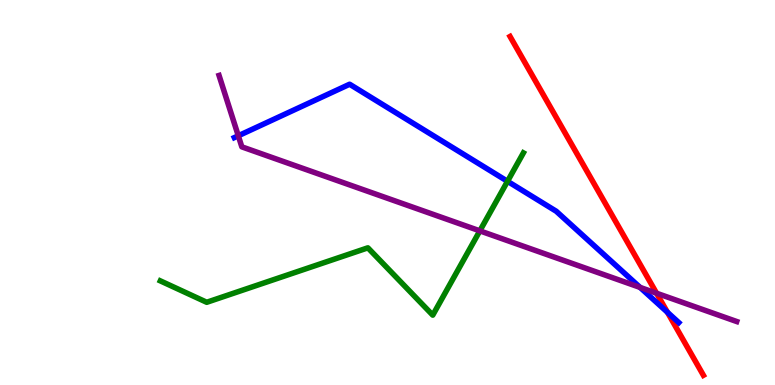[{'lines': ['blue', 'red'], 'intersections': [{'x': 8.61, 'y': 1.89}]}, {'lines': ['green', 'red'], 'intersections': []}, {'lines': ['purple', 'red'], 'intersections': [{'x': 8.47, 'y': 2.38}]}, {'lines': ['blue', 'green'], 'intersections': [{'x': 6.55, 'y': 5.29}]}, {'lines': ['blue', 'purple'], 'intersections': [{'x': 3.07, 'y': 6.47}, {'x': 8.26, 'y': 2.53}]}, {'lines': ['green', 'purple'], 'intersections': [{'x': 6.19, 'y': 4.0}]}]